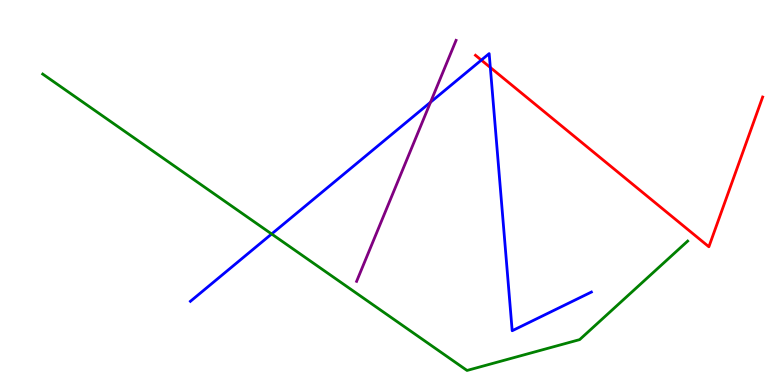[{'lines': ['blue', 'red'], 'intersections': [{'x': 6.21, 'y': 8.44}, {'x': 6.33, 'y': 8.25}]}, {'lines': ['green', 'red'], 'intersections': []}, {'lines': ['purple', 'red'], 'intersections': []}, {'lines': ['blue', 'green'], 'intersections': [{'x': 3.5, 'y': 3.92}]}, {'lines': ['blue', 'purple'], 'intersections': [{'x': 5.56, 'y': 7.34}]}, {'lines': ['green', 'purple'], 'intersections': []}]